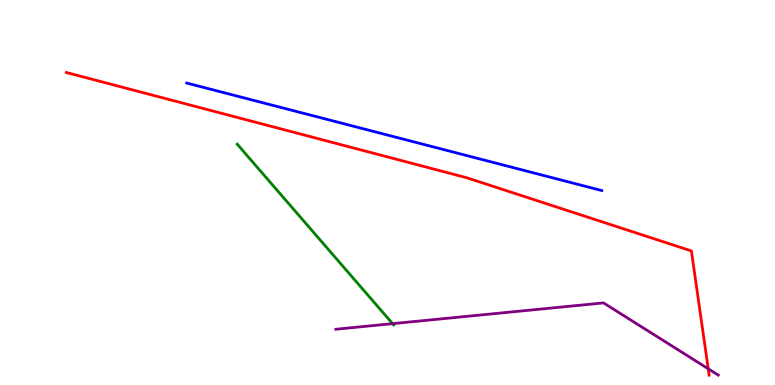[{'lines': ['blue', 'red'], 'intersections': []}, {'lines': ['green', 'red'], 'intersections': []}, {'lines': ['purple', 'red'], 'intersections': [{'x': 9.14, 'y': 0.421}]}, {'lines': ['blue', 'green'], 'intersections': []}, {'lines': ['blue', 'purple'], 'intersections': []}, {'lines': ['green', 'purple'], 'intersections': [{'x': 5.07, 'y': 1.59}]}]